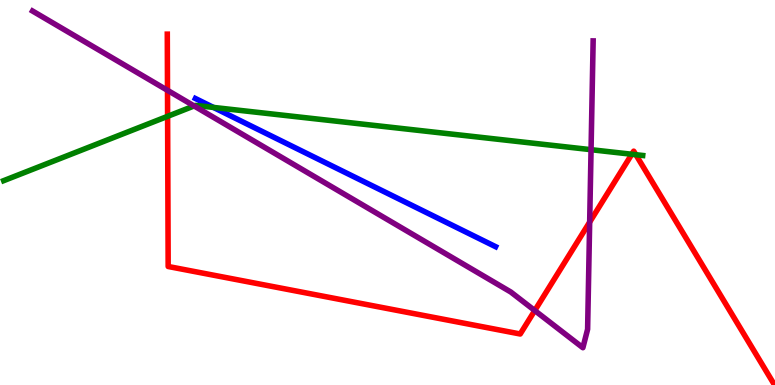[{'lines': ['blue', 'red'], 'intersections': []}, {'lines': ['green', 'red'], 'intersections': [{'x': 2.16, 'y': 6.98}, {'x': 8.15, 'y': 5.99}, {'x': 8.2, 'y': 5.98}]}, {'lines': ['purple', 'red'], 'intersections': [{'x': 2.16, 'y': 7.65}, {'x': 6.9, 'y': 1.93}, {'x': 7.61, 'y': 4.23}]}, {'lines': ['blue', 'green'], 'intersections': [{'x': 2.75, 'y': 7.21}]}, {'lines': ['blue', 'purple'], 'intersections': []}, {'lines': ['green', 'purple'], 'intersections': [{'x': 2.5, 'y': 7.25}, {'x': 7.63, 'y': 6.11}]}]